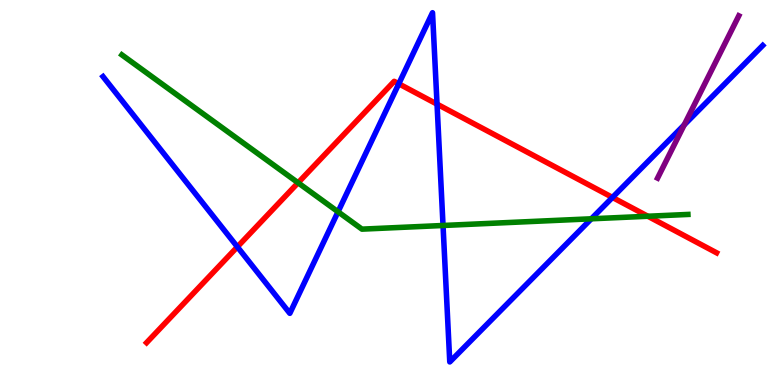[{'lines': ['blue', 'red'], 'intersections': [{'x': 3.06, 'y': 3.59}, {'x': 5.15, 'y': 7.82}, {'x': 5.64, 'y': 7.3}, {'x': 7.9, 'y': 4.87}]}, {'lines': ['green', 'red'], 'intersections': [{'x': 3.85, 'y': 5.25}, {'x': 8.36, 'y': 4.38}]}, {'lines': ['purple', 'red'], 'intersections': []}, {'lines': ['blue', 'green'], 'intersections': [{'x': 4.36, 'y': 4.5}, {'x': 5.72, 'y': 4.14}, {'x': 7.63, 'y': 4.32}]}, {'lines': ['blue', 'purple'], 'intersections': [{'x': 8.83, 'y': 6.76}]}, {'lines': ['green', 'purple'], 'intersections': []}]